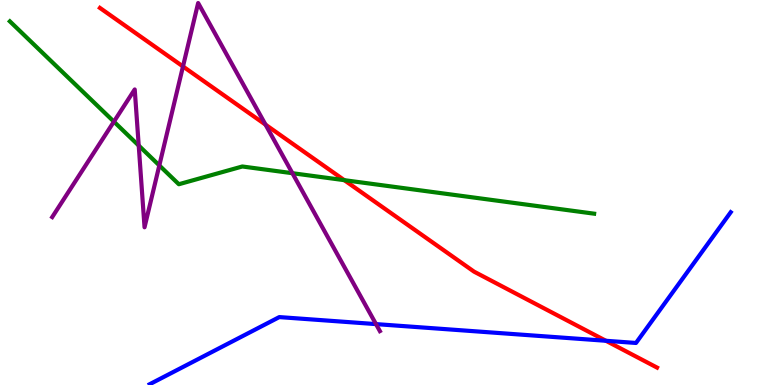[{'lines': ['blue', 'red'], 'intersections': [{'x': 7.82, 'y': 1.15}]}, {'lines': ['green', 'red'], 'intersections': [{'x': 4.44, 'y': 5.32}]}, {'lines': ['purple', 'red'], 'intersections': [{'x': 2.36, 'y': 8.27}, {'x': 3.43, 'y': 6.76}]}, {'lines': ['blue', 'green'], 'intersections': []}, {'lines': ['blue', 'purple'], 'intersections': [{'x': 4.85, 'y': 1.58}]}, {'lines': ['green', 'purple'], 'intersections': [{'x': 1.47, 'y': 6.84}, {'x': 1.79, 'y': 6.22}, {'x': 2.06, 'y': 5.7}, {'x': 3.77, 'y': 5.5}]}]